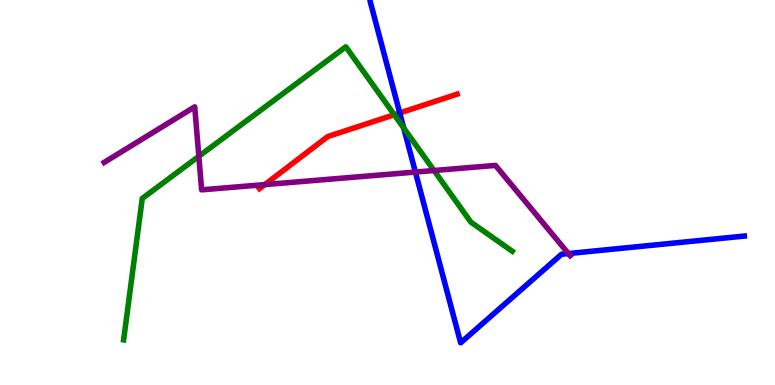[{'lines': ['blue', 'red'], 'intersections': [{'x': 5.16, 'y': 7.07}]}, {'lines': ['green', 'red'], 'intersections': [{'x': 5.09, 'y': 7.02}]}, {'lines': ['purple', 'red'], 'intersections': [{'x': 3.42, 'y': 5.21}]}, {'lines': ['blue', 'green'], 'intersections': [{'x': 5.21, 'y': 6.68}]}, {'lines': ['blue', 'purple'], 'intersections': [{'x': 5.36, 'y': 5.53}, {'x': 7.33, 'y': 3.41}]}, {'lines': ['green', 'purple'], 'intersections': [{'x': 2.57, 'y': 5.94}, {'x': 5.6, 'y': 5.57}]}]